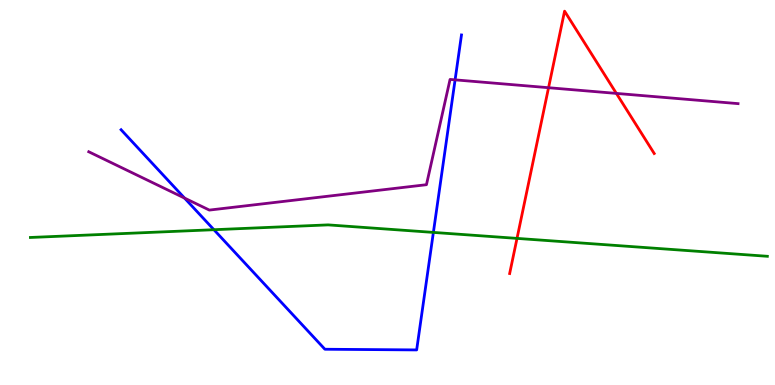[{'lines': ['blue', 'red'], 'intersections': []}, {'lines': ['green', 'red'], 'intersections': [{'x': 6.67, 'y': 3.81}]}, {'lines': ['purple', 'red'], 'intersections': [{'x': 7.08, 'y': 7.72}, {'x': 7.95, 'y': 7.57}]}, {'lines': ['blue', 'green'], 'intersections': [{'x': 2.76, 'y': 4.03}, {'x': 5.59, 'y': 3.96}]}, {'lines': ['blue', 'purple'], 'intersections': [{'x': 2.38, 'y': 4.86}, {'x': 5.87, 'y': 7.93}]}, {'lines': ['green', 'purple'], 'intersections': []}]